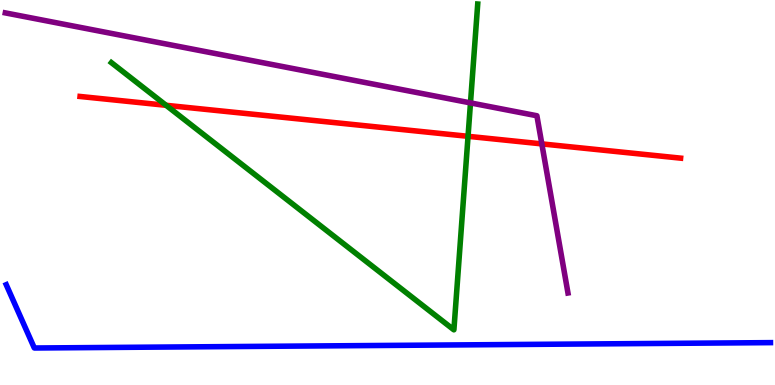[{'lines': ['blue', 'red'], 'intersections': []}, {'lines': ['green', 'red'], 'intersections': [{'x': 2.14, 'y': 7.26}, {'x': 6.04, 'y': 6.46}]}, {'lines': ['purple', 'red'], 'intersections': [{'x': 6.99, 'y': 6.26}]}, {'lines': ['blue', 'green'], 'intersections': []}, {'lines': ['blue', 'purple'], 'intersections': []}, {'lines': ['green', 'purple'], 'intersections': [{'x': 6.07, 'y': 7.33}]}]